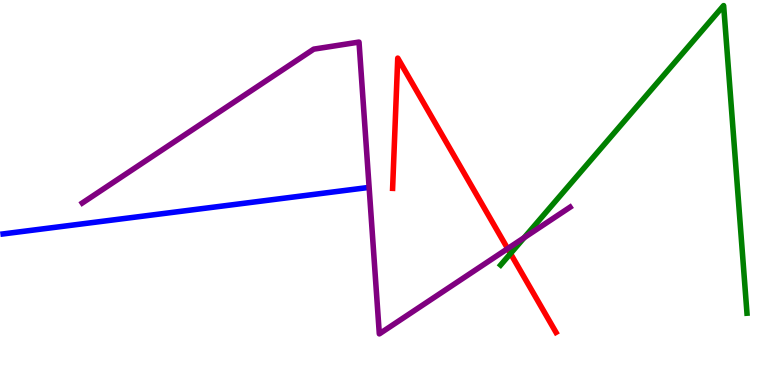[{'lines': ['blue', 'red'], 'intersections': []}, {'lines': ['green', 'red'], 'intersections': [{'x': 6.59, 'y': 3.41}]}, {'lines': ['purple', 'red'], 'intersections': [{'x': 6.55, 'y': 3.54}]}, {'lines': ['blue', 'green'], 'intersections': []}, {'lines': ['blue', 'purple'], 'intersections': []}, {'lines': ['green', 'purple'], 'intersections': [{'x': 6.76, 'y': 3.83}]}]